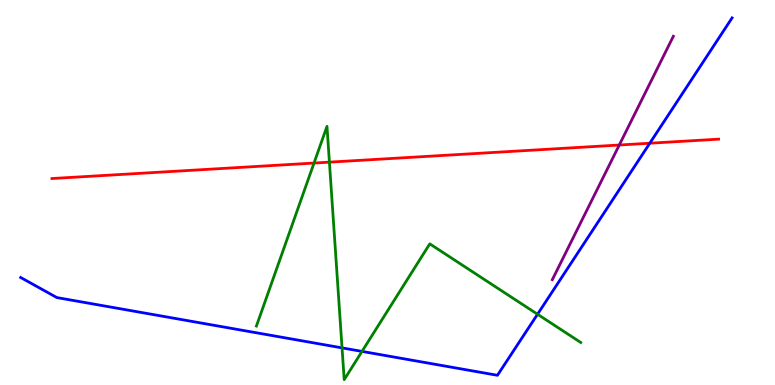[{'lines': ['blue', 'red'], 'intersections': [{'x': 8.38, 'y': 6.28}]}, {'lines': ['green', 'red'], 'intersections': [{'x': 4.05, 'y': 5.76}, {'x': 4.25, 'y': 5.79}]}, {'lines': ['purple', 'red'], 'intersections': [{'x': 7.99, 'y': 6.23}]}, {'lines': ['blue', 'green'], 'intersections': [{'x': 4.41, 'y': 0.964}, {'x': 4.67, 'y': 0.873}, {'x': 6.94, 'y': 1.84}]}, {'lines': ['blue', 'purple'], 'intersections': []}, {'lines': ['green', 'purple'], 'intersections': []}]